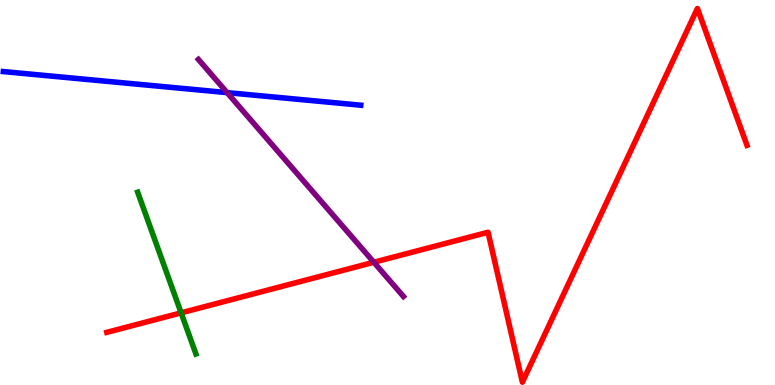[{'lines': ['blue', 'red'], 'intersections': []}, {'lines': ['green', 'red'], 'intersections': [{'x': 2.34, 'y': 1.87}]}, {'lines': ['purple', 'red'], 'intersections': [{'x': 4.82, 'y': 3.19}]}, {'lines': ['blue', 'green'], 'intersections': []}, {'lines': ['blue', 'purple'], 'intersections': [{'x': 2.93, 'y': 7.59}]}, {'lines': ['green', 'purple'], 'intersections': []}]